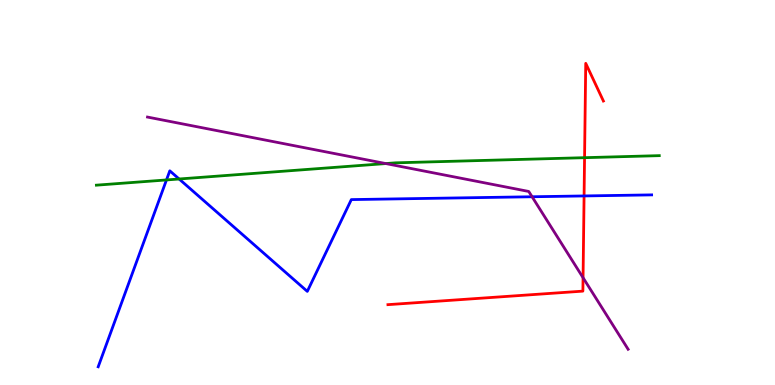[{'lines': ['blue', 'red'], 'intersections': [{'x': 7.54, 'y': 4.91}]}, {'lines': ['green', 'red'], 'intersections': [{'x': 7.54, 'y': 5.9}]}, {'lines': ['purple', 'red'], 'intersections': [{'x': 7.52, 'y': 2.79}]}, {'lines': ['blue', 'green'], 'intersections': [{'x': 2.15, 'y': 5.33}, {'x': 2.31, 'y': 5.35}]}, {'lines': ['blue', 'purple'], 'intersections': [{'x': 6.87, 'y': 4.89}]}, {'lines': ['green', 'purple'], 'intersections': [{'x': 4.98, 'y': 5.75}]}]